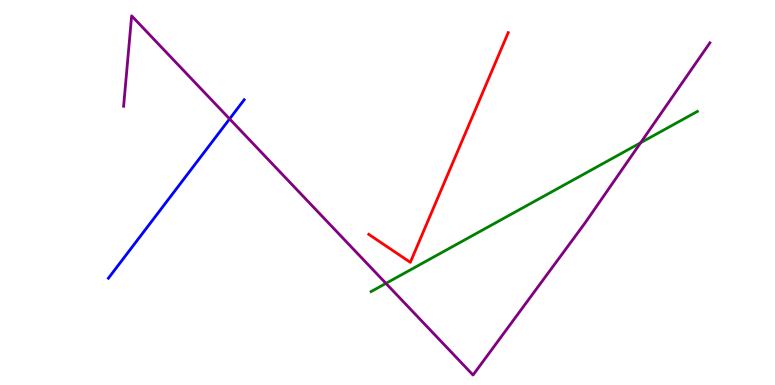[{'lines': ['blue', 'red'], 'intersections': []}, {'lines': ['green', 'red'], 'intersections': []}, {'lines': ['purple', 'red'], 'intersections': []}, {'lines': ['blue', 'green'], 'intersections': []}, {'lines': ['blue', 'purple'], 'intersections': [{'x': 2.96, 'y': 6.91}]}, {'lines': ['green', 'purple'], 'intersections': [{'x': 4.98, 'y': 2.64}, {'x': 8.27, 'y': 6.29}]}]